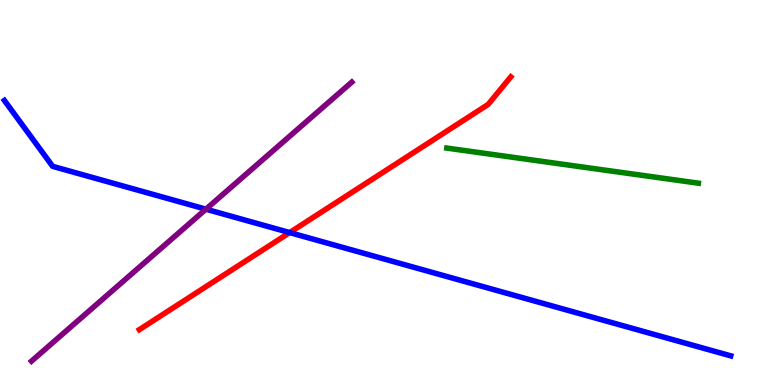[{'lines': ['blue', 'red'], 'intersections': [{'x': 3.74, 'y': 3.96}]}, {'lines': ['green', 'red'], 'intersections': []}, {'lines': ['purple', 'red'], 'intersections': []}, {'lines': ['blue', 'green'], 'intersections': []}, {'lines': ['blue', 'purple'], 'intersections': [{'x': 2.66, 'y': 4.57}]}, {'lines': ['green', 'purple'], 'intersections': []}]